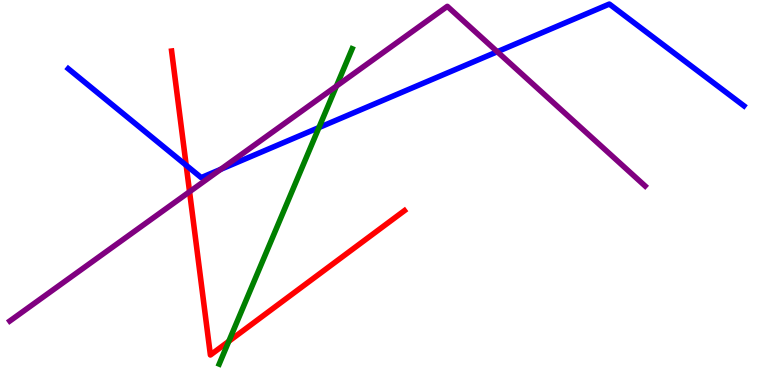[{'lines': ['blue', 'red'], 'intersections': [{'x': 2.4, 'y': 5.71}]}, {'lines': ['green', 'red'], 'intersections': [{'x': 2.95, 'y': 1.13}]}, {'lines': ['purple', 'red'], 'intersections': [{'x': 2.45, 'y': 5.02}]}, {'lines': ['blue', 'green'], 'intersections': [{'x': 4.12, 'y': 6.69}]}, {'lines': ['blue', 'purple'], 'intersections': [{'x': 2.85, 'y': 5.6}, {'x': 6.42, 'y': 8.66}]}, {'lines': ['green', 'purple'], 'intersections': [{'x': 4.34, 'y': 7.76}]}]